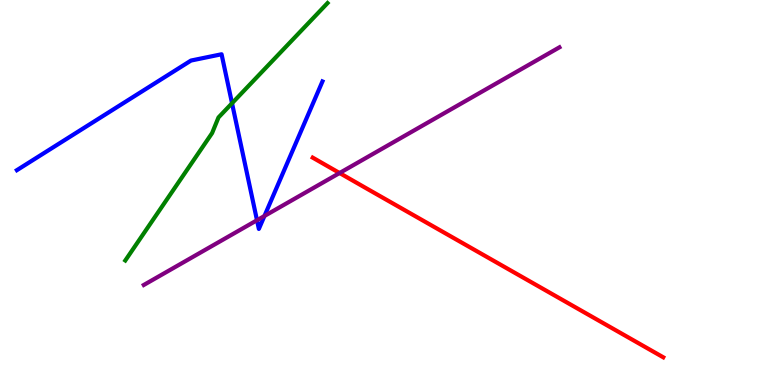[{'lines': ['blue', 'red'], 'intersections': []}, {'lines': ['green', 'red'], 'intersections': []}, {'lines': ['purple', 'red'], 'intersections': [{'x': 4.38, 'y': 5.51}]}, {'lines': ['blue', 'green'], 'intersections': [{'x': 2.99, 'y': 7.32}]}, {'lines': ['blue', 'purple'], 'intersections': [{'x': 3.32, 'y': 4.28}, {'x': 3.41, 'y': 4.39}]}, {'lines': ['green', 'purple'], 'intersections': []}]